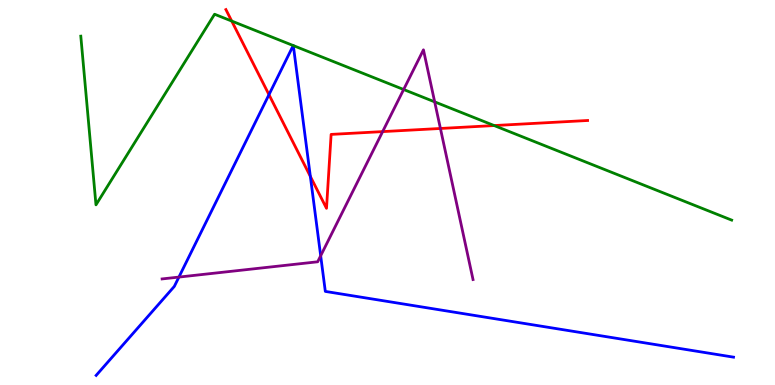[{'lines': ['blue', 'red'], 'intersections': [{'x': 3.47, 'y': 7.54}, {'x': 4.0, 'y': 5.42}]}, {'lines': ['green', 'red'], 'intersections': [{'x': 2.99, 'y': 9.45}, {'x': 6.38, 'y': 6.74}]}, {'lines': ['purple', 'red'], 'intersections': [{'x': 4.94, 'y': 6.58}, {'x': 5.68, 'y': 6.66}]}, {'lines': ['blue', 'green'], 'intersections': [{'x': 3.78, 'y': 8.82}, {'x': 3.78, 'y': 8.82}]}, {'lines': ['blue', 'purple'], 'intersections': [{'x': 2.31, 'y': 2.8}, {'x': 4.14, 'y': 3.36}]}, {'lines': ['green', 'purple'], 'intersections': [{'x': 5.21, 'y': 7.67}, {'x': 5.61, 'y': 7.35}]}]